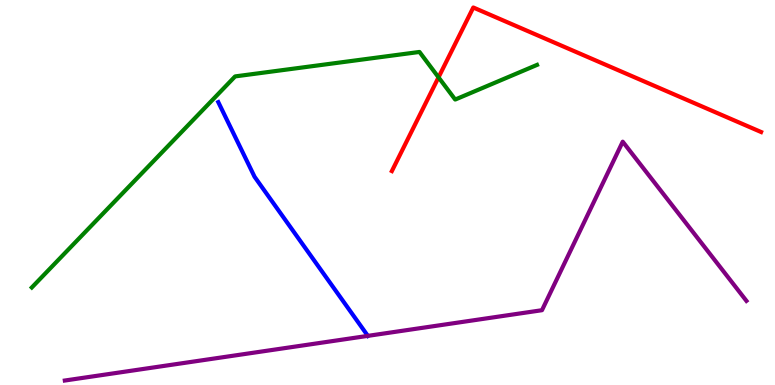[{'lines': ['blue', 'red'], 'intersections': []}, {'lines': ['green', 'red'], 'intersections': [{'x': 5.66, 'y': 7.99}]}, {'lines': ['purple', 'red'], 'intersections': []}, {'lines': ['blue', 'green'], 'intersections': []}, {'lines': ['blue', 'purple'], 'intersections': [{'x': 4.75, 'y': 1.28}]}, {'lines': ['green', 'purple'], 'intersections': []}]